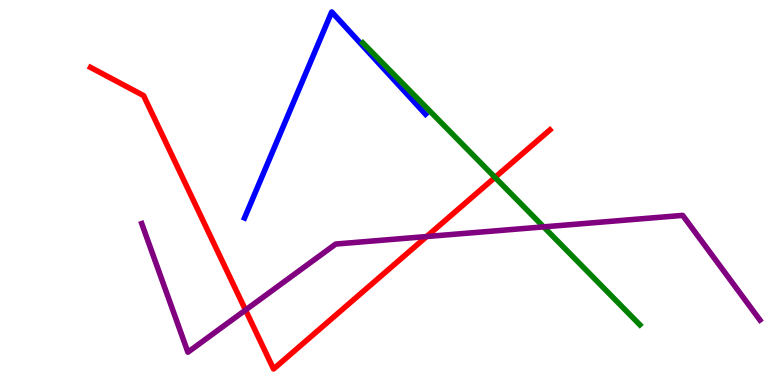[{'lines': ['blue', 'red'], 'intersections': []}, {'lines': ['green', 'red'], 'intersections': [{'x': 6.39, 'y': 5.39}]}, {'lines': ['purple', 'red'], 'intersections': [{'x': 3.17, 'y': 1.95}, {'x': 5.5, 'y': 3.86}]}, {'lines': ['blue', 'green'], 'intersections': []}, {'lines': ['blue', 'purple'], 'intersections': []}, {'lines': ['green', 'purple'], 'intersections': [{'x': 7.01, 'y': 4.11}]}]